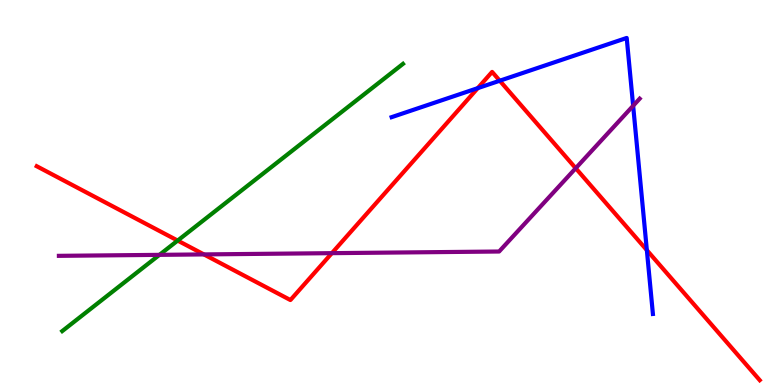[{'lines': ['blue', 'red'], 'intersections': [{'x': 6.16, 'y': 7.71}, {'x': 6.45, 'y': 7.9}, {'x': 8.35, 'y': 3.5}]}, {'lines': ['green', 'red'], 'intersections': [{'x': 2.29, 'y': 3.75}]}, {'lines': ['purple', 'red'], 'intersections': [{'x': 2.63, 'y': 3.39}, {'x': 4.28, 'y': 3.42}, {'x': 7.43, 'y': 5.63}]}, {'lines': ['blue', 'green'], 'intersections': []}, {'lines': ['blue', 'purple'], 'intersections': [{'x': 8.17, 'y': 7.25}]}, {'lines': ['green', 'purple'], 'intersections': [{'x': 2.06, 'y': 3.38}]}]